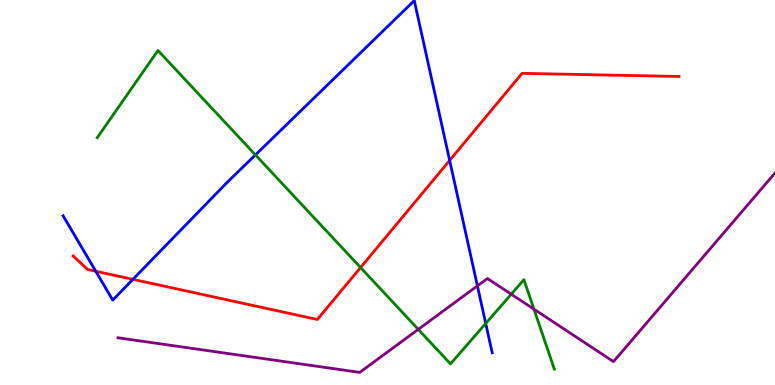[{'lines': ['blue', 'red'], 'intersections': [{'x': 1.24, 'y': 2.95}, {'x': 1.71, 'y': 2.74}, {'x': 5.8, 'y': 5.83}]}, {'lines': ['green', 'red'], 'intersections': [{'x': 4.65, 'y': 3.05}]}, {'lines': ['purple', 'red'], 'intersections': []}, {'lines': ['blue', 'green'], 'intersections': [{'x': 3.3, 'y': 5.98}, {'x': 6.27, 'y': 1.6}]}, {'lines': ['blue', 'purple'], 'intersections': [{'x': 6.16, 'y': 2.57}]}, {'lines': ['green', 'purple'], 'intersections': [{'x': 5.4, 'y': 1.45}, {'x': 6.6, 'y': 2.36}, {'x': 6.89, 'y': 1.97}]}]